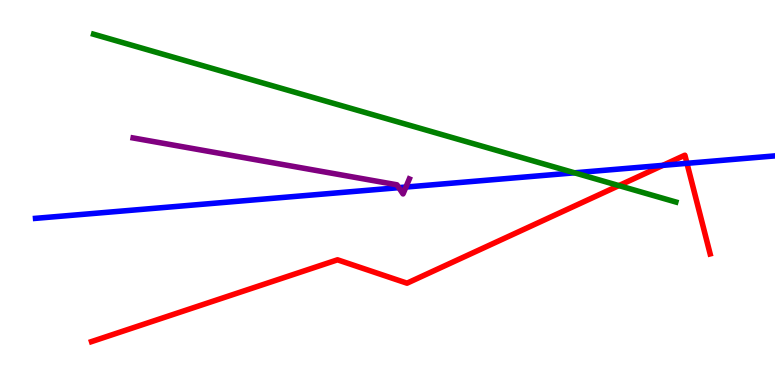[{'lines': ['blue', 'red'], 'intersections': [{'x': 8.55, 'y': 5.71}, {'x': 8.86, 'y': 5.76}]}, {'lines': ['green', 'red'], 'intersections': [{'x': 7.99, 'y': 5.18}]}, {'lines': ['purple', 'red'], 'intersections': []}, {'lines': ['blue', 'green'], 'intersections': [{'x': 7.41, 'y': 5.51}]}, {'lines': ['blue', 'purple'], 'intersections': [{'x': 5.15, 'y': 5.13}, {'x': 5.24, 'y': 5.14}]}, {'lines': ['green', 'purple'], 'intersections': []}]